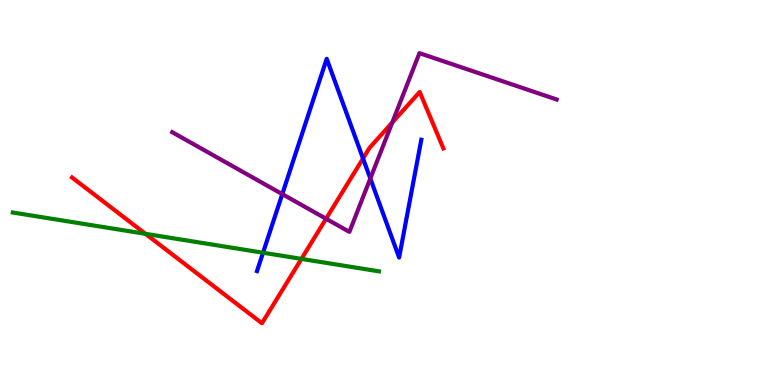[{'lines': ['blue', 'red'], 'intersections': [{'x': 4.68, 'y': 5.88}]}, {'lines': ['green', 'red'], 'intersections': [{'x': 1.88, 'y': 3.93}, {'x': 3.89, 'y': 3.28}]}, {'lines': ['purple', 'red'], 'intersections': [{'x': 4.21, 'y': 4.32}, {'x': 5.06, 'y': 6.82}]}, {'lines': ['blue', 'green'], 'intersections': [{'x': 3.39, 'y': 3.44}]}, {'lines': ['blue', 'purple'], 'intersections': [{'x': 3.64, 'y': 4.96}, {'x': 4.78, 'y': 5.36}]}, {'lines': ['green', 'purple'], 'intersections': []}]